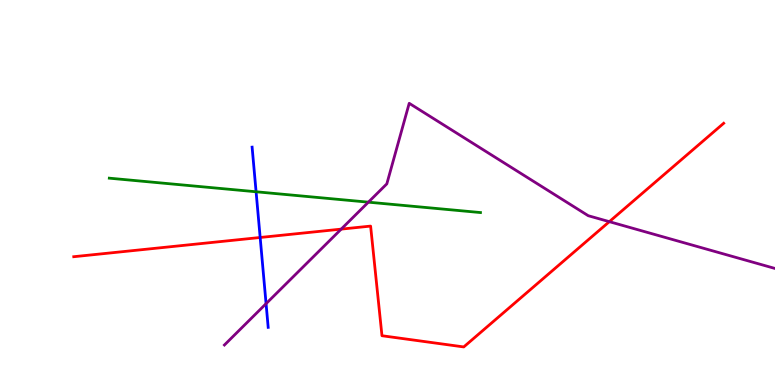[{'lines': ['blue', 'red'], 'intersections': [{'x': 3.36, 'y': 3.83}]}, {'lines': ['green', 'red'], 'intersections': []}, {'lines': ['purple', 'red'], 'intersections': [{'x': 4.4, 'y': 4.05}, {'x': 7.86, 'y': 4.24}]}, {'lines': ['blue', 'green'], 'intersections': [{'x': 3.3, 'y': 5.02}]}, {'lines': ['blue', 'purple'], 'intersections': [{'x': 3.43, 'y': 2.11}]}, {'lines': ['green', 'purple'], 'intersections': [{'x': 4.75, 'y': 4.75}]}]